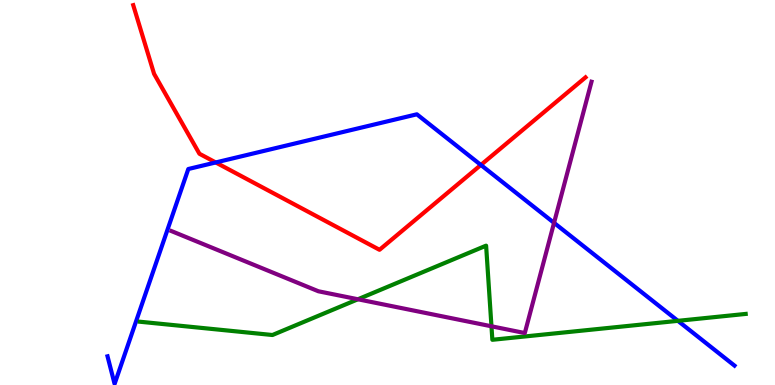[{'lines': ['blue', 'red'], 'intersections': [{'x': 2.78, 'y': 5.78}, {'x': 6.2, 'y': 5.72}]}, {'lines': ['green', 'red'], 'intersections': []}, {'lines': ['purple', 'red'], 'intersections': []}, {'lines': ['blue', 'green'], 'intersections': [{'x': 8.75, 'y': 1.67}]}, {'lines': ['blue', 'purple'], 'intersections': [{'x': 7.15, 'y': 4.21}]}, {'lines': ['green', 'purple'], 'intersections': [{'x': 4.62, 'y': 2.23}, {'x': 6.34, 'y': 1.52}]}]